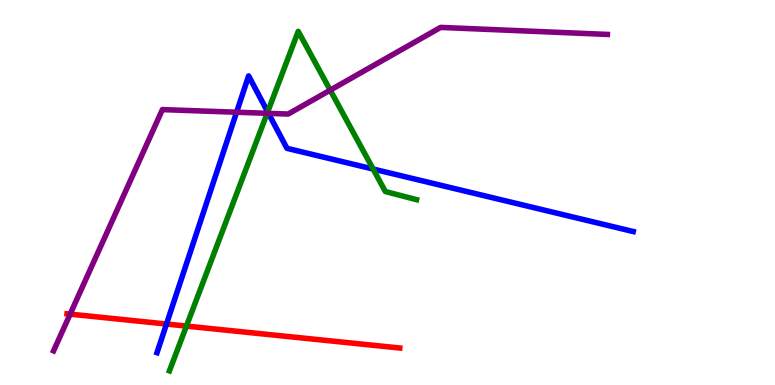[{'lines': ['blue', 'red'], 'intersections': [{'x': 2.15, 'y': 1.58}]}, {'lines': ['green', 'red'], 'intersections': [{'x': 2.41, 'y': 1.53}]}, {'lines': ['purple', 'red'], 'intersections': [{'x': 0.905, 'y': 1.84}]}, {'lines': ['blue', 'green'], 'intersections': [{'x': 3.45, 'y': 7.09}, {'x': 4.81, 'y': 5.61}]}, {'lines': ['blue', 'purple'], 'intersections': [{'x': 3.05, 'y': 7.08}, {'x': 3.46, 'y': 7.06}]}, {'lines': ['green', 'purple'], 'intersections': [{'x': 3.45, 'y': 7.06}, {'x': 4.26, 'y': 7.66}]}]